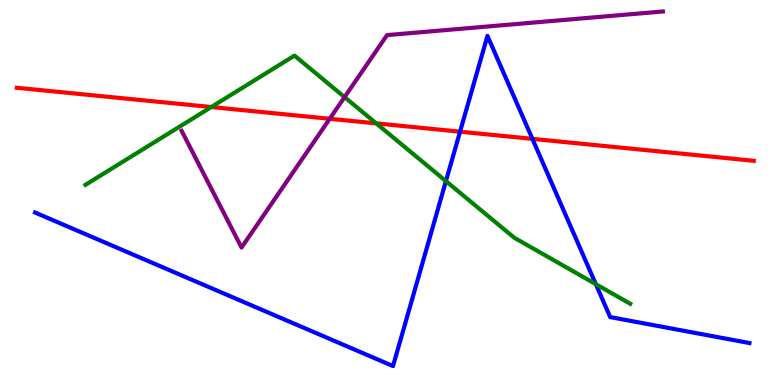[{'lines': ['blue', 'red'], 'intersections': [{'x': 5.94, 'y': 6.58}, {'x': 6.87, 'y': 6.39}]}, {'lines': ['green', 'red'], 'intersections': [{'x': 2.73, 'y': 7.22}, {'x': 4.85, 'y': 6.8}]}, {'lines': ['purple', 'red'], 'intersections': [{'x': 4.25, 'y': 6.91}]}, {'lines': ['blue', 'green'], 'intersections': [{'x': 5.75, 'y': 5.3}, {'x': 7.69, 'y': 2.62}]}, {'lines': ['blue', 'purple'], 'intersections': []}, {'lines': ['green', 'purple'], 'intersections': [{'x': 4.45, 'y': 7.48}]}]